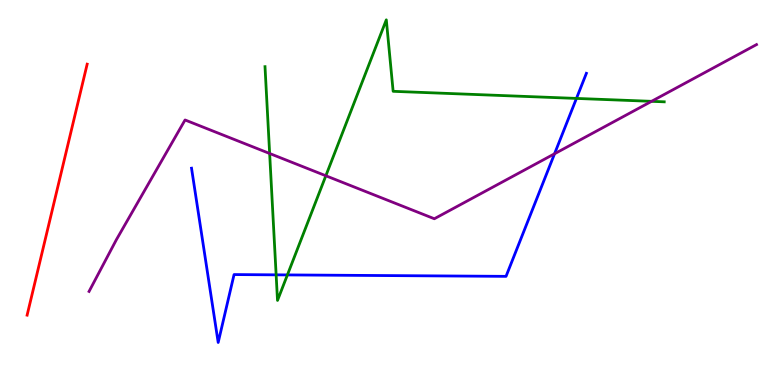[{'lines': ['blue', 'red'], 'intersections': []}, {'lines': ['green', 'red'], 'intersections': []}, {'lines': ['purple', 'red'], 'intersections': []}, {'lines': ['blue', 'green'], 'intersections': [{'x': 3.56, 'y': 2.86}, {'x': 3.71, 'y': 2.86}, {'x': 7.44, 'y': 7.44}]}, {'lines': ['blue', 'purple'], 'intersections': [{'x': 7.16, 'y': 6.01}]}, {'lines': ['green', 'purple'], 'intersections': [{'x': 3.48, 'y': 6.01}, {'x': 4.2, 'y': 5.43}, {'x': 8.41, 'y': 7.37}]}]